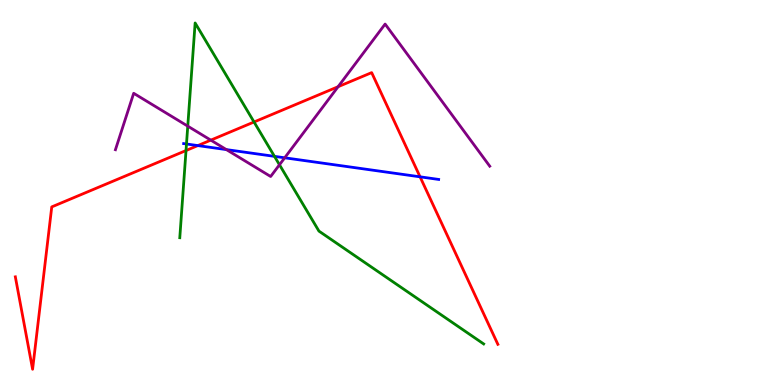[{'lines': ['blue', 'red'], 'intersections': [{'x': 2.55, 'y': 6.22}, {'x': 5.42, 'y': 5.41}]}, {'lines': ['green', 'red'], 'intersections': [{'x': 2.4, 'y': 6.09}, {'x': 3.28, 'y': 6.83}]}, {'lines': ['purple', 'red'], 'intersections': [{'x': 2.72, 'y': 6.36}, {'x': 4.36, 'y': 7.75}]}, {'lines': ['blue', 'green'], 'intersections': [{'x': 2.41, 'y': 6.26}, {'x': 3.54, 'y': 5.94}]}, {'lines': ['blue', 'purple'], 'intersections': [{'x': 2.92, 'y': 6.11}, {'x': 3.67, 'y': 5.9}]}, {'lines': ['green', 'purple'], 'intersections': [{'x': 2.42, 'y': 6.72}, {'x': 3.61, 'y': 5.72}]}]